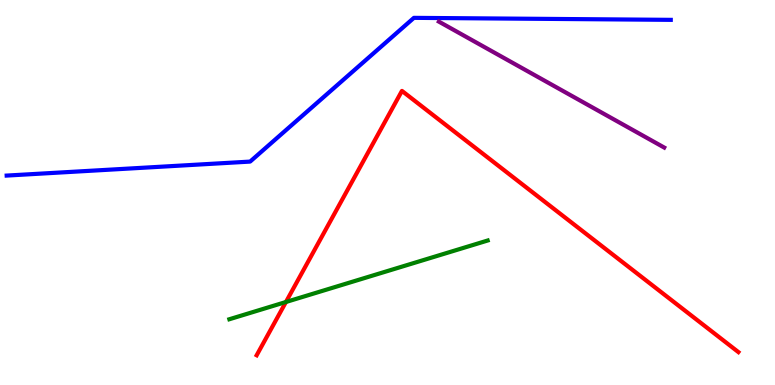[{'lines': ['blue', 'red'], 'intersections': []}, {'lines': ['green', 'red'], 'intersections': [{'x': 3.69, 'y': 2.16}]}, {'lines': ['purple', 'red'], 'intersections': []}, {'lines': ['blue', 'green'], 'intersections': []}, {'lines': ['blue', 'purple'], 'intersections': []}, {'lines': ['green', 'purple'], 'intersections': []}]